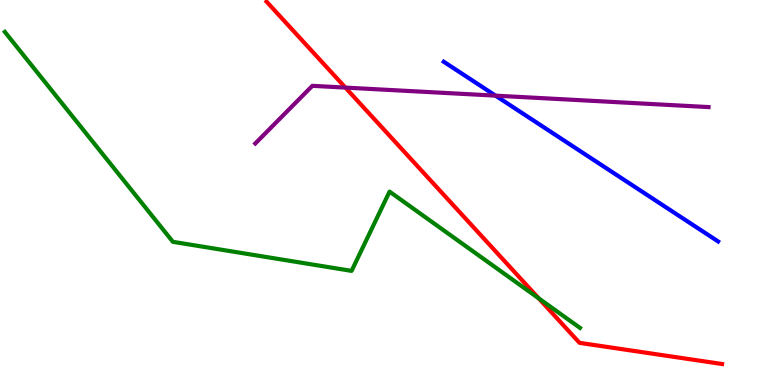[{'lines': ['blue', 'red'], 'intersections': []}, {'lines': ['green', 'red'], 'intersections': [{'x': 6.95, 'y': 2.25}]}, {'lines': ['purple', 'red'], 'intersections': [{'x': 4.46, 'y': 7.72}]}, {'lines': ['blue', 'green'], 'intersections': []}, {'lines': ['blue', 'purple'], 'intersections': [{'x': 6.39, 'y': 7.52}]}, {'lines': ['green', 'purple'], 'intersections': []}]